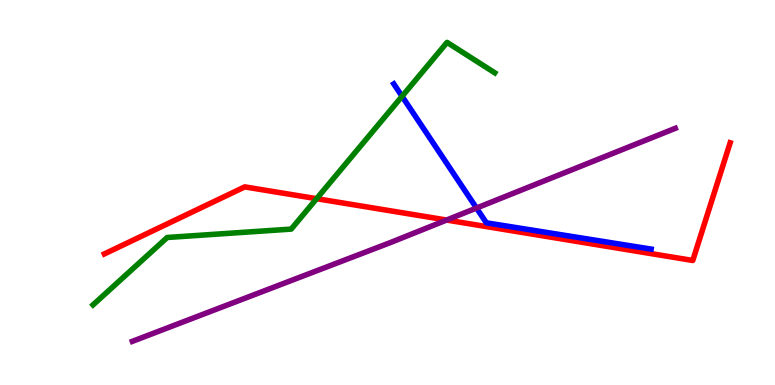[{'lines': ['blue', 'red'], 'intersections': []}, {'lines': ['green', 'red'], 'intersections': [{'x': 4.09, 'y': 4.84}]}, {'lines': ['purple', 'red'], 'intersections': [{'x': 5.76, 'y': 4.28}]}, {'lines': ['blue', 'green'], 'intersections': [{'x': 5.19, 'y': 7.5}]}, {'lines': ['blue', 'purple'], 'intersections': [{'x': 6.15, 'y': 4.6}]}, {'lines': ['green', 'purple'], 'intersections': []}]